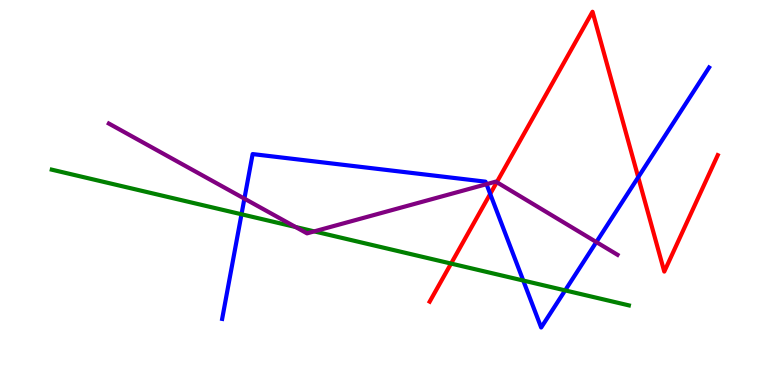[{'lines': ['blue', 'red'], 'intersections': [{'x': 6.33, 'y': 4.96}, {'x': 8.24, 'y': 5.4}]}, {'lines': ['green', 'red'], 'intersections': [{'x': 5.82, 'y': 3.15}]}, {'lines': ['purple', 'red'], 'intersections': [{'x': 6.41, 'y': 5.27}]}, {'lines': ['blue', 'green'], 'intersections': [{'x': 3.12, 'y': 4.43}, {'x': 6.75, 'y': 2.71}, {'x': 7.29, 'y': 2.46}]}, {'lines': ['blue', 'purple'], 'intersections': [{'x': 3.15, 'y': 4.84}, {'x': 6.28, 'y': 5.22}, {'x': 7.69, 'y': 3.71}]}, {'lines': ['green', 'purple'], 'intersections': [{'x': 3.81, 'y': 4.1}, {'x': 4.05, 'y': 3.99}]}]